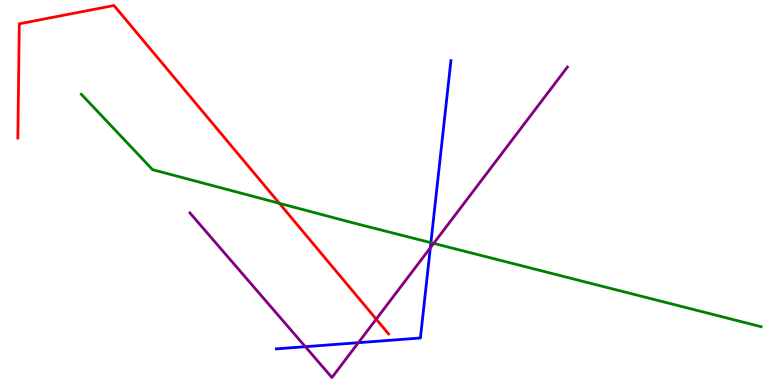[{'lines': ['blue', 'red'], 'intersections': []}, {'lines': ['green', 'red'], 'intersections': [{'x': 3.6, 'y': 4.72}]}, {'lines': ['purple', 'red'], 'intersections': [{'x': 4.85, 'y': 1.71}]}, {'lines': ['blue', 'green'], 'intersections': [{'x': 5.56, 'y': 3.7}]}, {'lines': ['blue', 'purple'], 'intersections': [{'x': 3.94, 'y': 0.995}, {'x': 4.62, 'y': 1.1}, {'x': 5.55, 'y': 3.56}]}, {'lines': ['green', 'purple'], 'intersections': [{'x': 5.6, 'y': 3.68}]}]